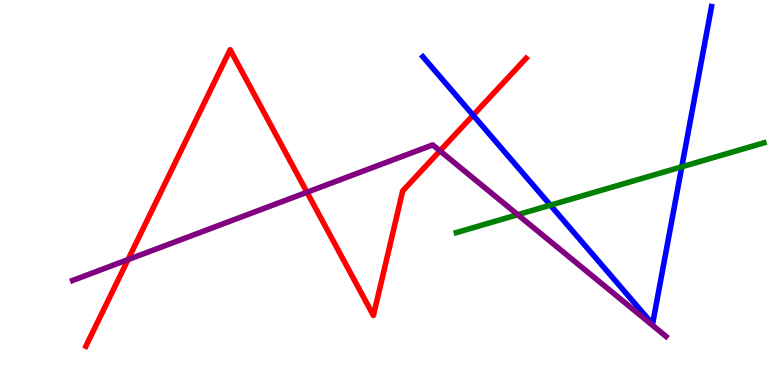[{'lines': ['blue', 'red'], 'intersections': [{'x': 6.1, 'y': 7.01}]}, {'lines': ['green', 'red'], 'intersections': []}, {'lines': ['purple', 'red'], 'intersections': [{'x': 1.65, 'y': 3.26}, {'x': 3.96, 'y': 5.01}, {'x': 5.68, 'y': 6.08}]}, {'lines': ['blue', 'green'], 'intersections': [{'x': 7.1, 'y': 4.67}, {'x': 8.8, 'y': 5.67}]}, {'lines': ['blue', 'purple'], 'intersections': []}, {'lines': ['green', 'purple'], 'intersections': [{'x': 6.68, 'y': 4.42}]}]